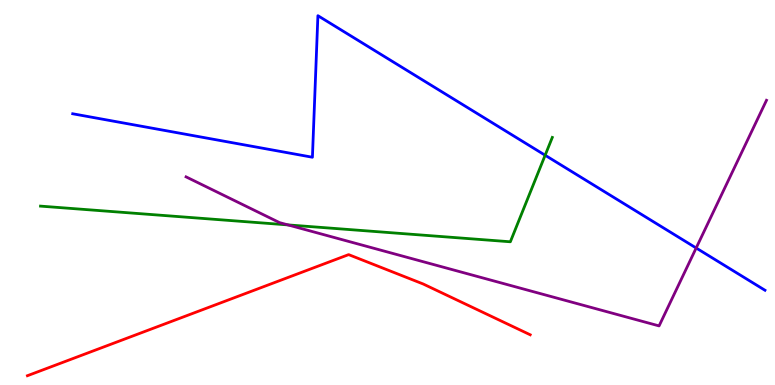[{'lines': ['blue', 'red'], 'intersections': []}, {'lines': ['green', 'red'], 'intersections': []}, {'lines': ['purple', 'red'], 'intersections': []}, {'lines': ['blue', 'green'], 'intersections': [{'x': 7.03, 'y': 5.97}]}, {'lines': ['blue', 'purple'], 'intersections': [{'x': 8.98, 'y': 3.56}]}, {'lines': ['green', 'purple'], 'intersections': [{'x': 3.72, 'y': 4.16}]}]